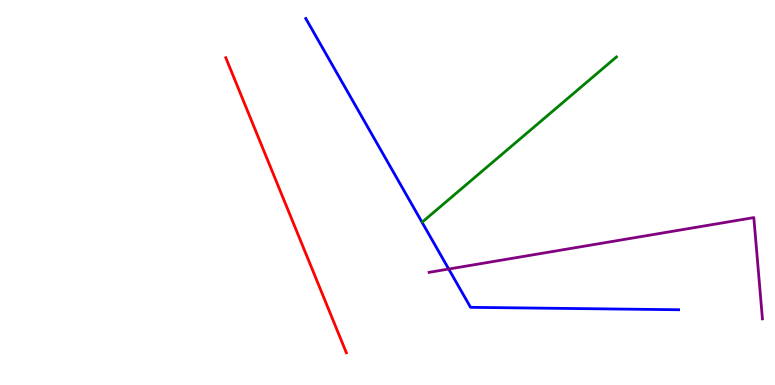[{'lines': ['blue', 'red'], 'intersections': []}, {'lines': ['green', 'red'], 'intersections': []}, {'lines': ['purple', 'red'], 'intersections': []}, {'lines': ['blue', 'green'], 'intersections': []}, {'lines': ['blue', 'purple'], 'intersections': [{'x': 5.79, 'y': 3.01}]}, {'lines': ['green', 'purple'], 'intersections': []}]